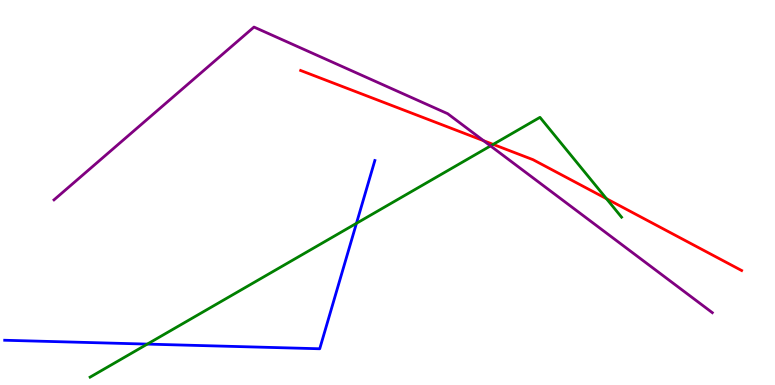[{'lines': ['blue', 'red'], 'intersections': []}, {'lines': ['green', 'red'], 'intersections': [{'x': 6.36, 'y': 6.25}, {'x': 7.83, 'y': 4.84}]}, {'lines': ['purple', 'red'], 'intersections': [{'x': 6.24, 'y': 6.35}]}, {'lines': ['blue', 'green'], 'intersections': [{'x': 1.9, 'y': 1.06}, {'x': 4.6, 'y': 4.2}]}, {'lines': ['blue', 'purple'], 'intersections': []}, {'lines': ['green', 'purple'], 'intersections': [{'x': 6.33, 'y': 6.21}]}]